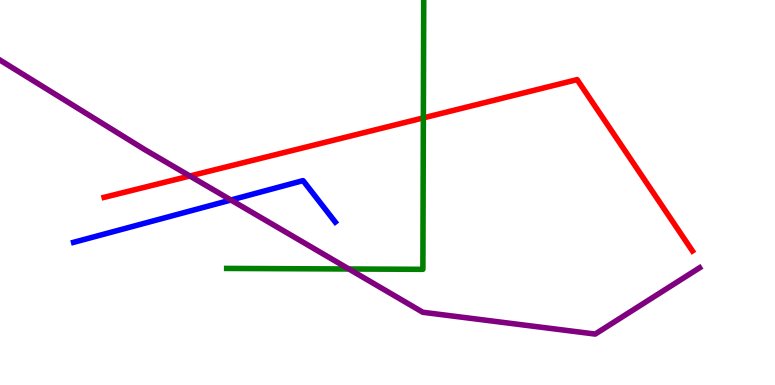[{'lines': ['blue', 'red'], 'intersections': []}, {'lines': ['green', 'red'], 'intersections': [{'x': 5.46, 'y': 6.94}]}, {'lines': ['purple', 'red'], 'intersections': [{'x': 2.45, 'y': 5.43}]}, {'lines': ['blue', 'green'], 'intersections': []}, {'lines': ['blue', 'purple'], 'intersections': [{'x': 2.98, 'y': 4.8}]}, {'lines': ['green', 'purple'], 'intersections': [{'x': 4.5, 'y': 3.01}]}]